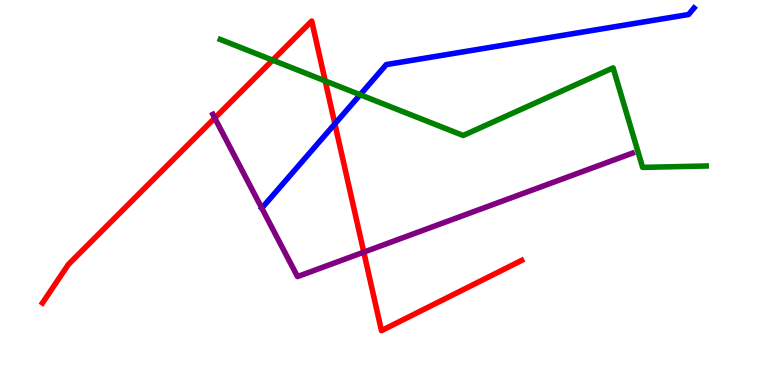[{'lines': ['blue', 'red'], 'intersections': [{'x': 4.32, 'y': 6.78}]}, {'lines': ['green', 'red'], 'intersections': [{'x': 3.52, 'y': 8.44}, {'x': 4.2, 'y': 7.9}]}, {'lines': ['purple', 'red'], 'intersections': [{'x': 2.77, 'y': 6.93}, {'x': 4.69, 'y': 3.45}]}, {'lines': ['blue', 'green'], 'intersections': [{'x': 4.65, 'y': 7.54}]}, {'lines': ['blue', 'purple'], 'intersections': []}, {'lines': ['green', 'purple'], 'intersections': []}]